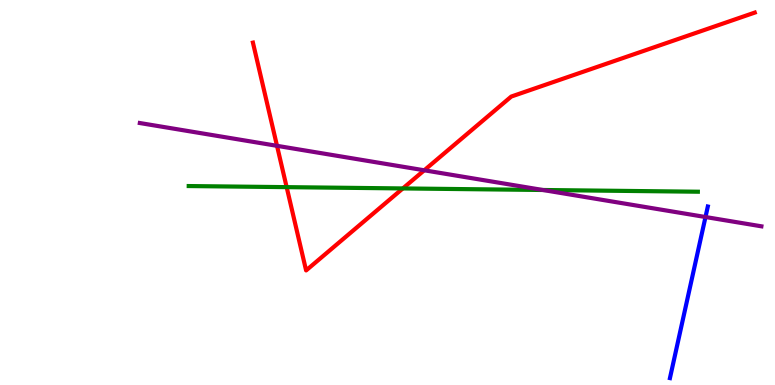[{'lines': ['blue', 'red'], 'intersections': []}, {'lines': ['green', 'red'], 'intersections': [{'x': 3.7, 'y': 5.14}, {'x': 5.2, 'y': 5.11}]}, {'lines': ['purple', 'red'], 'intersections': [{'x': 3.57, 'y': 6.21}, {'x': 5.47, 'y': 5.58}]}, {'lines': ['blue', 'green'], 'intersections': []}, {'lines': ['blue', 'purple'], 'intersections': [{'x': 9.1, 'y': 4.36}]}, {'lines': ['green', 'purple'], 'intersections': [{'x': 7.0, 'y': 5.07}]}]